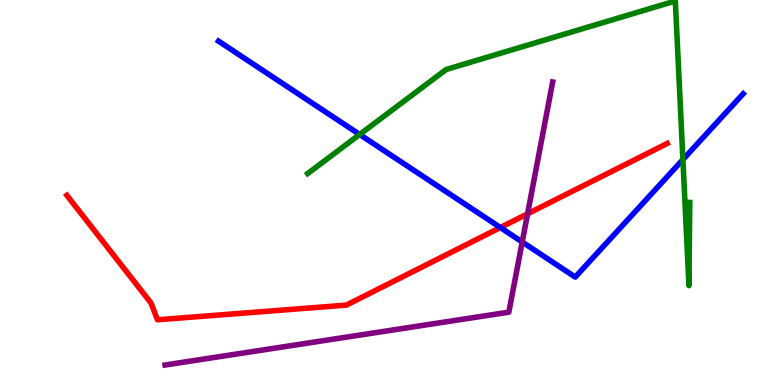[{'lines': ['blue', 'red'], 'intersections': [{'x': 6.46, 'y': 4.09}]}, {'lines': ['green', 'red'], 'intersections': []}, {'lines': ['purple', 'red'], 'intersections': [{'x': 6.81, 'y': 4.45}]}, {'lines': ['blue', 'green'], 'intersections': [{'x': 4.64, 'y': 6.51}, {'x': 8.81, 'y': 5.86}]}, {'lines': ['blue', 'purple'], 'intersections': [{'x': 6.74, 'y': 3.71}]}, {'lines': ['green', 'purple'], 'intersections': []}]